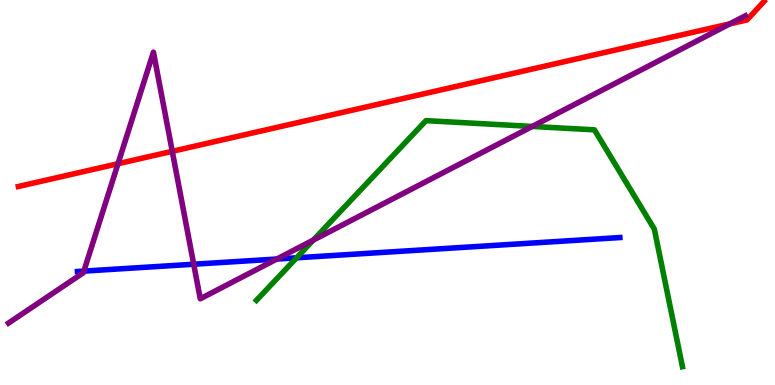[{'lines': ['blue', 'red'], 'intersections': []}, {'lines': ['green', 'red'], 'intersections': []}, {'lines': ['purple', 'red'], 'intersections': [{'x': 1.52, 'y': 5.75}, {'x': 2.22, 'y': 6.07}, {'x': 9.42, 'y': 9.38}]}, {'lines': ['blue', 'green'], 'intersections': [{'x': 3.83, 'y': 3.3}]}, {'lines': ['blue', 'purple'], 'intersections': [{'x': 1.08, 'y': 2.96}, {'x': 2.5, 'y': 3.14}, {'x': 3.57, 'y': 3.27}]}, {'lines': ['green', 'purple'], 'intersections': [{'x': 4.04, 'y': 3.76}, {'x': 6.87, 'y': 6.72}]}]